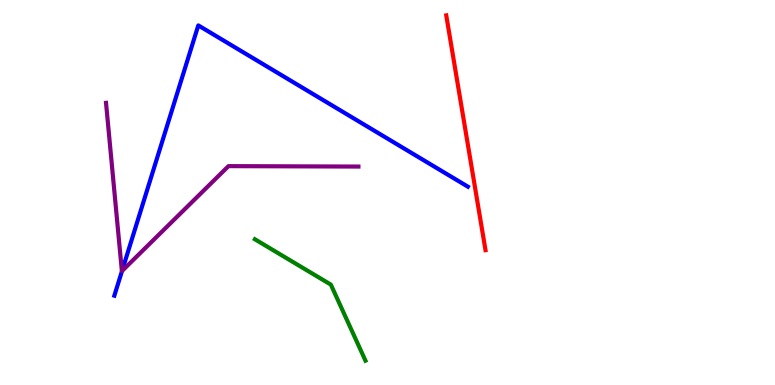[{'lines': ['blue', 'red'], 'intersections': []}, {'lines': ['green', 'red'], 'intersections': []}, {'lines': ['purple', 'red'], 'intersections': []}, {'lines': ['blue', 'green'], 'intersections': []}, {'lines': ['blue', 'purple'], 'intersections': [{'x': 1.57, 'y': 2.96}]}, {'lines': ['green', 'purple'], 'intersections': []}]